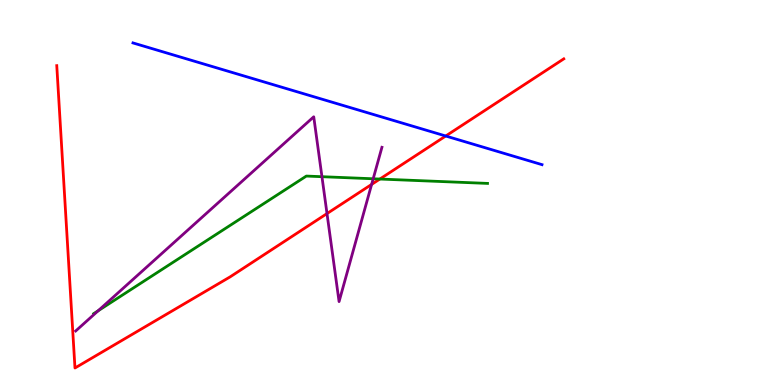[{'lines': ['blue', 'red'], 'intersections': [{'x': 5.75, 'y': 6.47}]}, {'lines': ['green', 'red'], 'intersections': [{'x': 4.9, 'y': 5.35}]}, {'lines': ['purple', 'red'], 'intersections': [{'x': 4.22, 'y': 4.45}, {'x': 4.8, 'y': 5.21}]}, {'lines': ['blue', 'green'], 'intersections': []}, {'lines': ['blue', 'purple'], 'intersections': []}, {'lines': ['green', 'purple'], 'intersections': [{'x': 1.27, 'y': 1.93}, {'x': 4.15, 'y': 5.41}, {'x': 4.82, 'y': 5.36}]}]